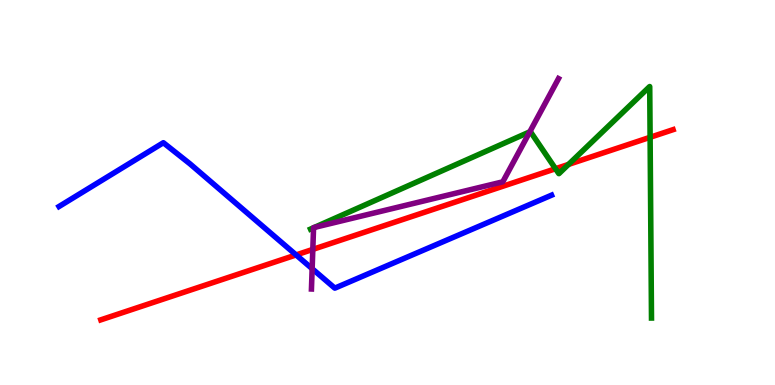[{'lines': ['blue', 'red'], 'intersections': [{'x': 3.82, 'y': 3.38}]}, {'lines': ['green', 'red'], 'intersections': [{'x': 7.17, 'y': 5.62}, {'x': 7.34, 'y': 5.73}, {'x': 8.39, 'y': 6.43}]}, {'lines': ['purple', 'red'], 'intersections': [{'x': 4.04, 'y': 3.52}]}, {'lines': ['blue', 'green'], 'intersections': []}, {'lines': ['blue', 'purple'], 'intersections': [{'x': 4.03, 'y': 3.02}]}, {'lines': ['green', 'purple'], 'intersections': [{'x': 4.05, 'y': 4.08}, {'x': 4.06, 'y': 4.09}, {'x': 6.84, 'y': 6.58}]}]